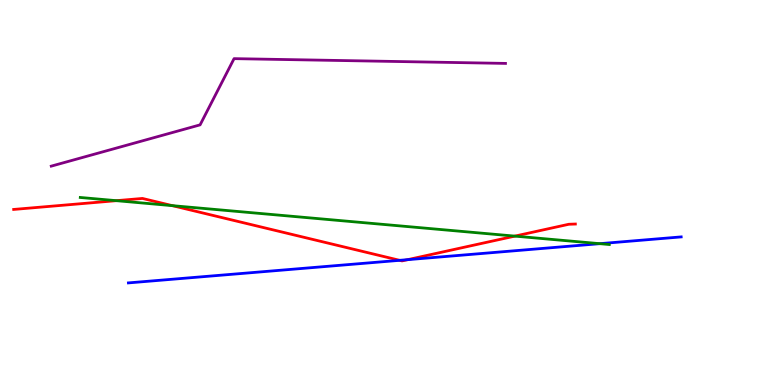[{'lines': ['blue', 'red'], 'intersections': [{'x': 5.16, 'y': 3.24}, {'x': 5.26, 'y': 3.26}]}, {'lines': ['green', 'red'], 'intersections': [{'x': 1.5, 'y': 4.79}, {'x': 2.22, 'y': 4.66}, {'x': 6.64, 'y': 3.87}]}, {'lines': ['purple', 'red'], 'intersections': []}, {'lines': ['blue', 'green'], 'intersections': [{'x': 7.74, 'y': 3.67}]}, {'lines': ['blue', 'purple'], 'intersections': []}, {'lines': ['green', 'purple'], 'intersections': []}]